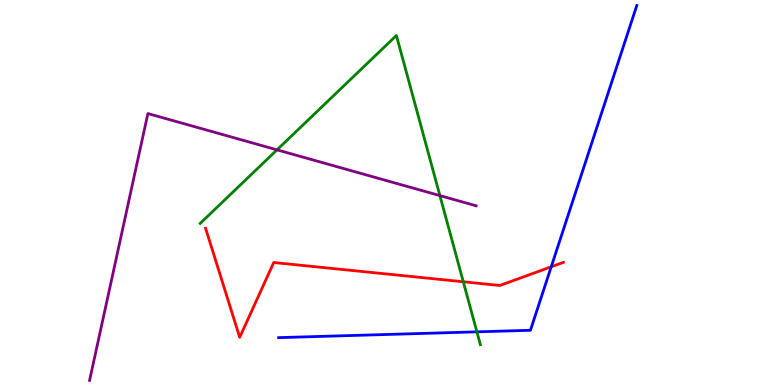[{'lines': ['blue', 'red'], 'intersections': [{'x': 7.11, 'y': 3.07}]}, {'lines': ['green', 'red'], 'intersections': [{'x': 5.98, 'y': 2.68}]}, {'lines': ['purple', 'red'], 'intersections': []}, {'lines': ['blue', 'green'], 'intersections': [{'x': 6.15, 'y': 1.38}]}, {'lines': ['blue', 'purple'], 'intersections': []}, {'lines': ['green', 'purple'], 'intersections': [{'x': 3.57, 'y': 6.11}, {'x': 5.68, 'y': 4.92}]}]